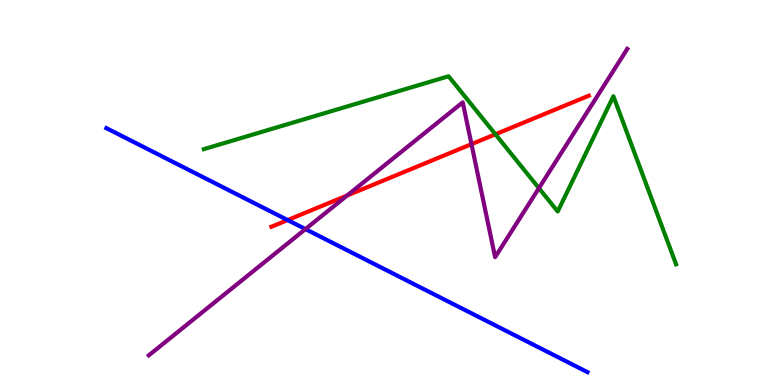[{'lines': ['blue', 'red'], 'intersections': [{'x': 3.71, 'y': 4.28}]}, {'lines': ['green', 'red'], 'intersections': [{'x': 6.39, 'y': 6.51}]}, {'lines': ['purple', 'red'], 'intersections': [{'x': 4.48, 'y': 4.92}, {'x': 6.08, 'y': 6.26}]}, {'lines': ['blue', 'green'], 'intersections': []}, {'lines': ['blue', 'purple'], 'intersections': [{'x': 3.94, 'y': 4.05}]}, {'lines': ['green', 'purple'], 'intersections': [{'x': 6.95, 'y': 5.11}]}]